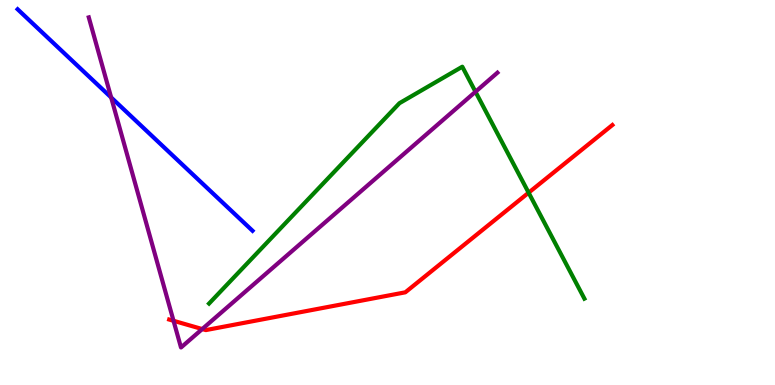[{'lines': ['blue', 'red'], 'intersections': []}, {'lines': ['green', 'red'], 'intersections': [{'x': 6.82, 'y': 4.99}]}, {'lines': ['purple', 'red'], 'intersections': [{'x': 2.24, 'y': 1.67}, {'x': 2.61, 'y': 1.45}]}, {'lines': ['blue', 'green'], 'intersections': []}, {'lines': ['blue', 'purple'], 'intersections': [{'x': 1.43, 'y': 7.47}]}, {'lines': ['green', 'purple'], 'intersections': [{'x': 6.14, 'y': 7.62}]}]